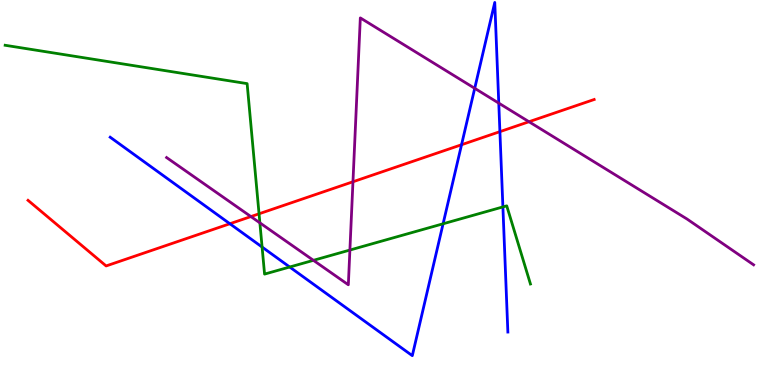[{'lines': ['blue', 'red'], 'intersections': [{'x': 2.97, 'y': 4.19}, {'x': 5.96, 'y': 6.24}, {'x': 6.45, 'y': 6.58}]}, {'lines': ['green', 'red'], 'intersections': [{'x': 3.34, 'y': 4.45}]}, {'lines': ['purple', 'red'], 'intersections': [{'x': 3.24, 'y': 4.37}, {'x': 4.55, 'y': 5.28}, {'x': 6.83, 'y': 6.84}]}, {'lines': ['blue', 'green'], 'intersections': [{'x': 3.38, 'y': 3.58}, {'x': 3.74, 'y': 3.06}, {'x': 5.72, 'y': 4.19}, {'x': 6.49, 'y': 4.63}]}, {'lines': ['blue', 'purple'], 'intersections': [{'x': 6.13, 'y': 7.71}, {'x': 6.44, 'y': 7.32}]}, {'lines': ['green', 'purple'], 'intersections': [{'x': 3.35, 'y': 4.21}, {'x': 4.04, 'y': 3.24}, {'x': 4.51, 'y': 3.51}]}]